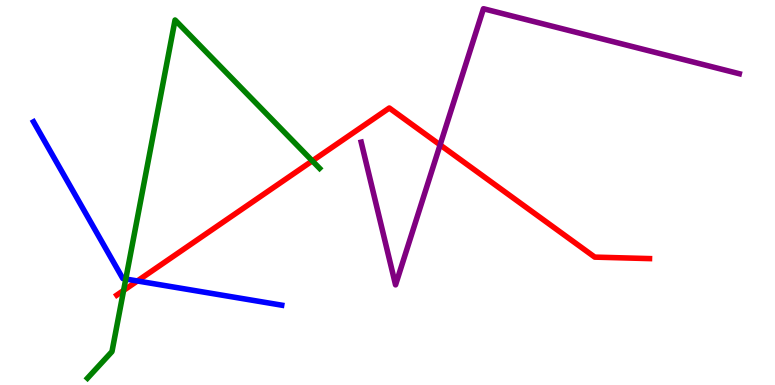[{'lines': ['blue', 'red'], 'intersections': [{'x': 1.77, 'y': 2.7}]}, {'lines': ['green', 'red'], 'intersections': [{'x': 1.59, 'y': 2.46}, {'x': 4.03, 'y': 5.82}]}, {'lines': ['purple', 'red'], 'intersections': [{'x': 5.68, 'y': 6.24}]}, {'lines': ['blue', 'green'], 'intersections': [{'x': 1.62, 'y': 2.75}]}, {'lines': ['blue', 'purple'], 'intersections': []}, {'lines': ['green', 'purple'], 'intersections': []}]